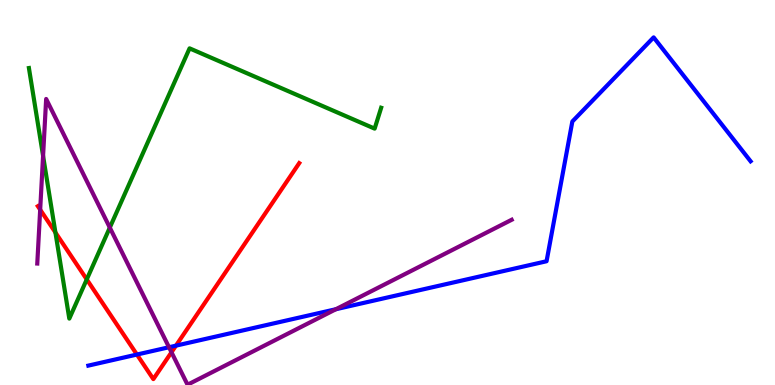[{'lines': ['blue', 'red'], 'intersections': [{'x': 1.77, 'y': 0.791}, {'x': 2.27, 'y': 1.02}]}, {'lines': ['green', 'red'], 'intersections': [{'x': 0.715, 'y': 3.96}, {'x': 1.12, 'y': 2.74}]}, {'lines': ['purple', 'red'], 'intersections': [{'x': 0.518, 'y': 4.55}, {'x': 2.21, 'y': 0.85}]}, {'lines': ['blue', 'green'], 'intersections': []}, {'lines': ['blue', 'purple'], 'intersections': [{'x': 2.18, 'y': 0.981}, {'x': 4.33, 'y': 1.97}]}, {'lines': ['green', 'purple'], 'intersections': [{'x': 0.556, 'y': 5.95}, {'x': 1.42, 'y': 4.09}]}]